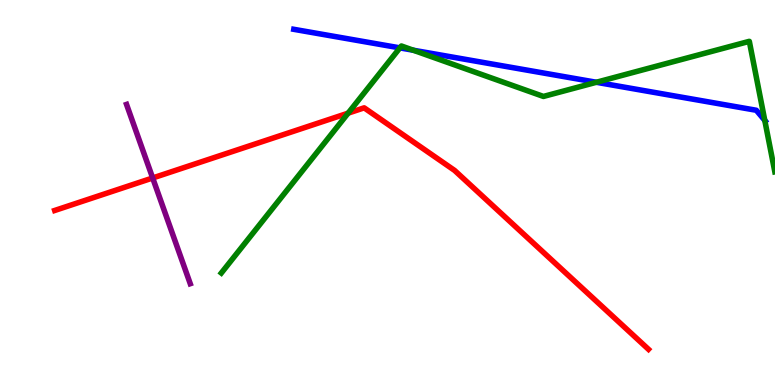[{'lines': ['blue', 'red'], 'intersections': []}, {'lines': ['green', 'red'], 'intersections': [{'x': 4.49, 'y': 7.06}]}, {'lines': ['purple', 'red'], 'intersections': [{'x': 1.97, 'y': 5.38}]}, {'lines': ['blue', 'green'], 'intersections': [{'x': 5.16, 'y': 8.76}, {'x': 5.33, 'y': 8.7}, {'x': 7.7, 'y': 7.86}, {'x': 9.87, 'y': 6.87}]}, {'lines': ['blue', 'purple'], 'intersections': []}, {'lines': ['green', 'purple'], 'intersections': []}]